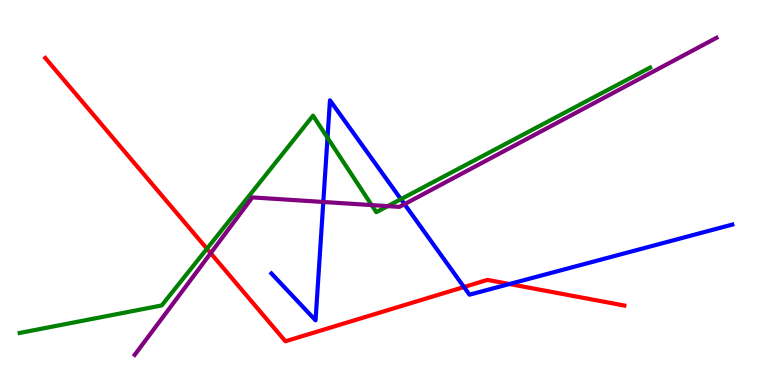[{'lines': ['blue', 'red'], 'intersections': [{'x': 5.99, 'y': 2.55}, {'x': 6.57, 'y': 2.62}]}, {'lines': ['green', 'red'], 'intersections': [{'x': 2.67, 'y': 3.54}]}, {'lines': ['purple', 'red'], 'intersections': [{'x': 2.72, 'y': 3.42}]}, {'lines': ['blue', 'green'], 'intersections': [{'x': 4.23, 'y': 6.42}, {'x': 5.17, 'y': 4.83}]}, {'lines': ['blue', 'purple'], 'intersections': [{'x': 4.17, 'y': 4.75}, {'x': 5.22, 'y': 4.7}]}, {'lines': ['green', 'purple'], 'intersections': [{'x': 4.8, 'y': 4.67}, {'x': 5.0, 'y': 4.65}]}]